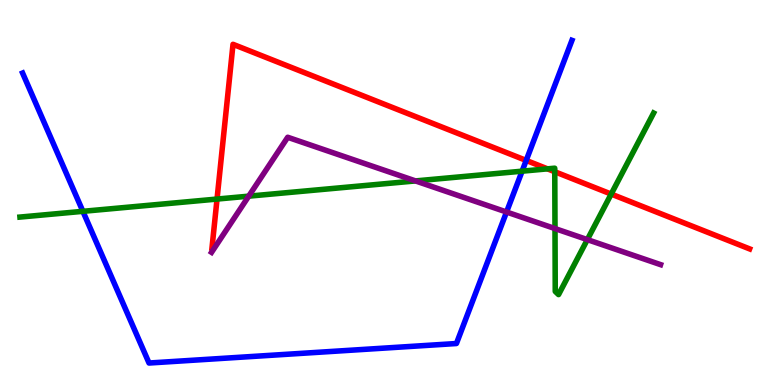[{'lines': ['blue', 'red'], 'intersections': [{'x': 6.79, 'y': 5.83}]}, {'lines': ['green', 'red'], 'intersections': [{'x': 2.8, 'y': 4.83}, {'x': 7.06, 'y': 5.61}, {'x': 7.16, 'y': 5.54}, {'x': 7.89, 'y': 4.96}]}, {'lines': ['purple', 'red'], 'intersections': []}, {'lines': ['blue', 'green'], 'intersections': [{'x': 1.07, 'y': 4.51}, {'x': 6.74, 'y': 5.55}]}, {'lines': ['blue', 'purple'], 'intersections': [{'x': 6.54, 'y': 4.49}]}, {'lines': ['green', 'purple'], 'intersections': [{'x': 3.21, 'y': 4.9}, {'x': 5.36, 'y': 5.3}, {'x': 7.16, 'y': 4.06}, {'x': 7.58, 'y': 3.78}]}]